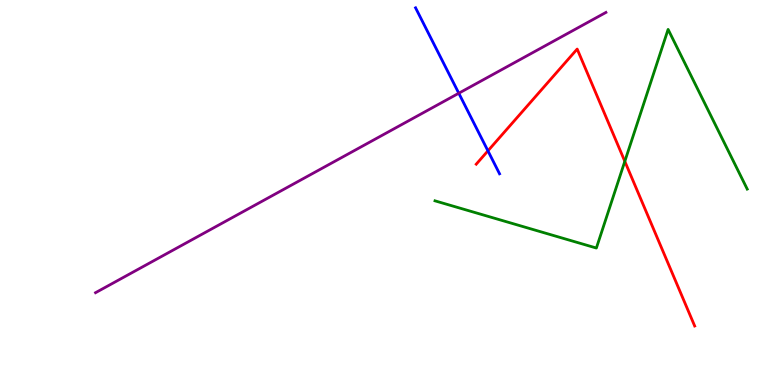[{'lines': ['blue', 'red'], 'intersections': [{'x': 6.3, 'y': 6.08}]}, {'lines': ['green', 'red'], 'intersections': [{'x': 8.06, 'y': 5.81}]}, {'lines': ['purple', 'red'], 'intersections': []}, {'lines': ['blue', 'green'], 'intersections': []}, {'lines': ['blue', 'purple'], 'intersections': [{'x': 5.92, 'y': 7.58}]}, {'lines': ['green', 'purple'], 'intersections': []}]